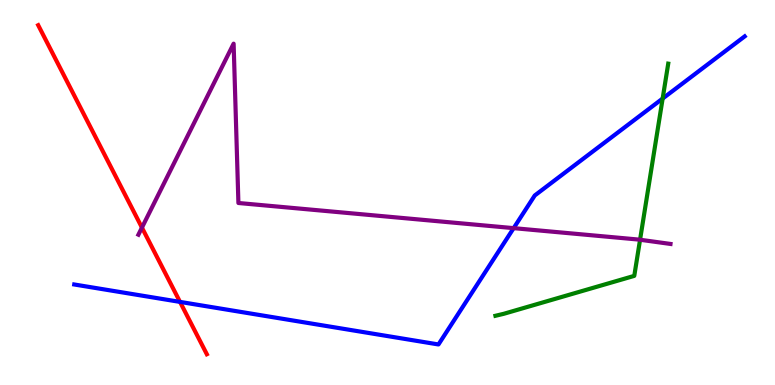[{'lines': ['blue', 'red'], 'intersections': [{'x': 2.32, 'y': 2.16}]}, {'lines': ['green', 'red'], 'intersections': []}, {'lines': ['purple', 'red'], 'intersections': [{'x': 1.83, 'y': 4.09}]}, {'lines': ['blue', 'green'], 'intersections': [{'x': 8.55, 'y': 7.44}]}, {'lines': ['blue', 'purple'], 'intersections': [{'x': 6.63, 'y': 4.07}]}, {'lines': ['green', 'purple'], 'intersections': [{'x': 8.26, 'y': 3.77}]}]